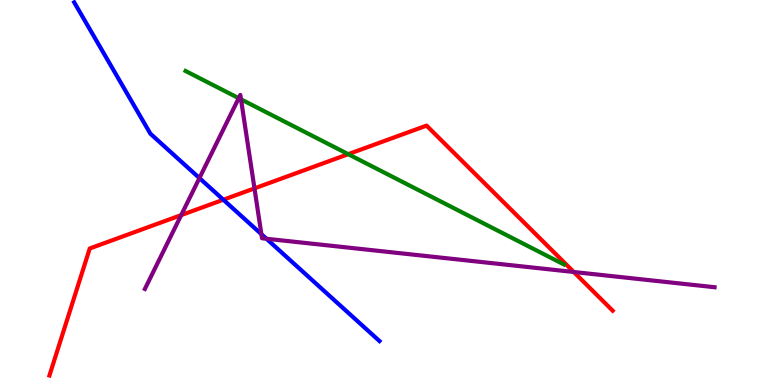[{'lines': ['blue', 'red'], 'intersections': [{'x': 2.88, 'y': 4.81}]}, {'lines': ['green', 'red'], 'intersections': [{'x': 4.49, 'y': 6.0}]}, {'lines': ['purple', 'red'], 'intersections': [{'x': 2.34, 'y': 4.41}, {'x': 3.28, 'y': 5.11}, {'x': 7.4, 'y': 2.94}]}, {'lines': ['blue', 'green'], 'intersections': []}, {'lines': ['blue', 'purple'], 'intersections': [{'x': 2.57, 'y': 5.37}, {'x': 3.37, 'y': 3.92}, {'x': 3.44, 'y': 3.8}]}, {'lines': ['green', 'purple'], 'intersections': [{'x': 3.08, 'y': 7.45}, {'x': 3.11, 'y': 7.42}]}]